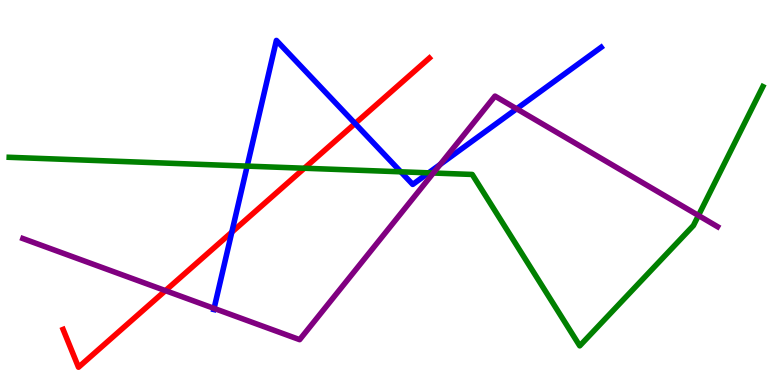[{'lines': ['blue', 'red'], 'intersections': [{'x': 2.99, 'y': 3.97}, {'x': 4.58, 'y': 6.79}]}, {'lines': ['green', 'red'], 'intersections': [{'x': 3.93, 'y': 5.63}]}, {'lines': ['purple', 'red'], 'intersections': [{'x': 2.13, 'y': 2.45}]}, {'lines': ['blue', 'green'], 'intersections': [{'x': 3.19, 'y': 5.69}, {'x': 5.17, 'y': 5.54}, {'x': 5.53, 'y': 5.51}]}, {'lines': ['blue', 'purple'], 'intersections': [{'x': 2.76, 'y': 1.99}, {'x': 5.68, 'y': 5.73}, {'x': 6.67, 'y': 7.17}]}, {'lines': ['green', 'purple'], 'intersections': [{'x': 5.59, 'y': 5.51}, {'x': 9.01, 'y': 4.4}]}]